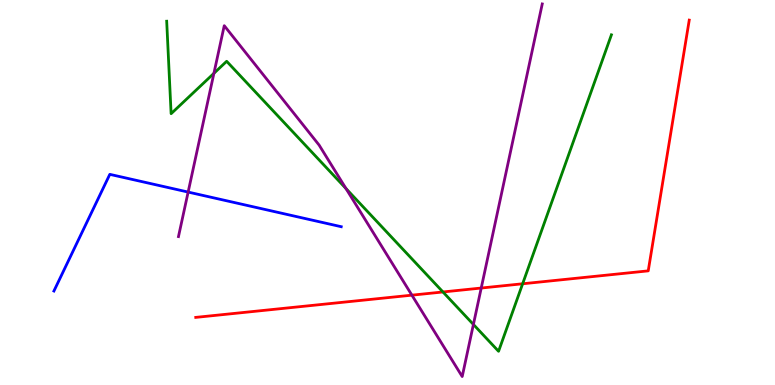[{'lines': ['blue', 'red'], 'intersections': []}, {'lines': ['green', 'red'], 'intersections': [{'x': 5.72, 'y': 2.42}, {'x': 6.74, 'y': 2.63}]}, {'lines': ['purple', 'red'], 'intersections': [{'x': 5.31, 'y': 2.33}, {'x': 6.21, 'y': 2.52}]}, {'lines': ['blue', 'green'], 'intersections': []}, {'lines': ['blue', 'purple'], 'intersections': [{'x': 2.43, 'y': 5.01}]}, {'lines': ['green', 'purple'], 'intersections': [{'x': 2.76, 'y': 8.1}, {'x': 4.46, 'y': 5.1}, {'x': 6.11, 'y': 1.57}]}]